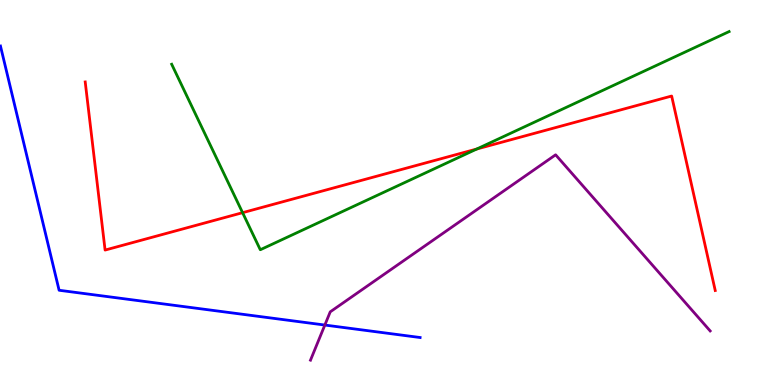[{'lines': ['blue', 'red'], 'intersections': []}, {'lines': ['green', 'red'], 'intersections': [{'x': 3.13, 'y': 4.48}, {'x': 6.15, 'y': 6.13}]}, {'lines': ['purple', 'red'], 'intersections': []}, {'lines': ['blue', 'green'], 'intersections': []}, {'lines': ['blue', 'purple'], 'intersections': [{'x': 4.19, 'y': 1.56}]}, {'lines': ['green', 'purple'], 'intersections': []}]